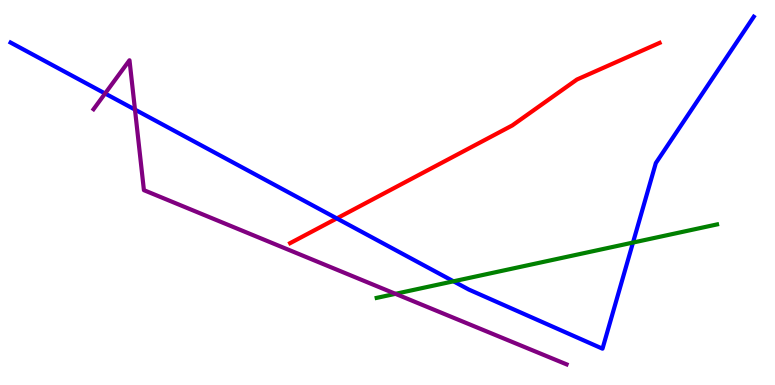[{'lines': ['blue', 'red'], 'intersections': [{'x': 4.35, 'y': 4.33}]}, {'lines': ['green', 'red'], 'intersections': []}, {'lines': ['purple', 'red'], 'intersections': []}, {'lines': ['blue', 'green'], 'intersections': [{'x': 5.85, 'y': 2.69}, {'x': 8.17, 'y': 3.7}]}, {'lines': ['blue', 'purple'], 'intersections': [{'x': 1.36, 'y': 7.57}, {'x': 1.74, 'y': 7.15}]}, {'lines': ['green', 'purple'], 'intersections': [{'x': 5.1, 'y': 2.37}]}]